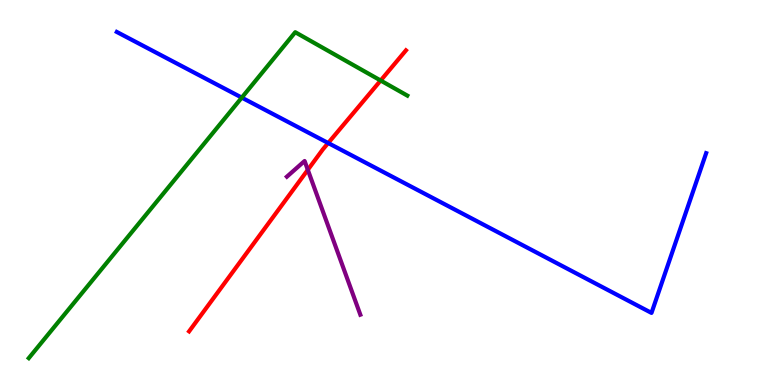[{'lines': ['blue', 'red'], 'intersections': [{'x': 4.23, 'y': 6.29}]}, {'lines': ['green', 'red'], 'intersections': [{'x': 4.91, 'y': 7.91}]}, {'lines': ['purple', 'red'], 'intersections': [{'x': 3.97, 'y': 5.59}]}, {'lines': ['blue', 'green'], 'intersections': [{'x': 3.12, 'y': 7.46}]}, {'lines': ['blue', 'purple'], 'intersections': []}, {'lines': ['green', 'purple'], 'intersections': []}]